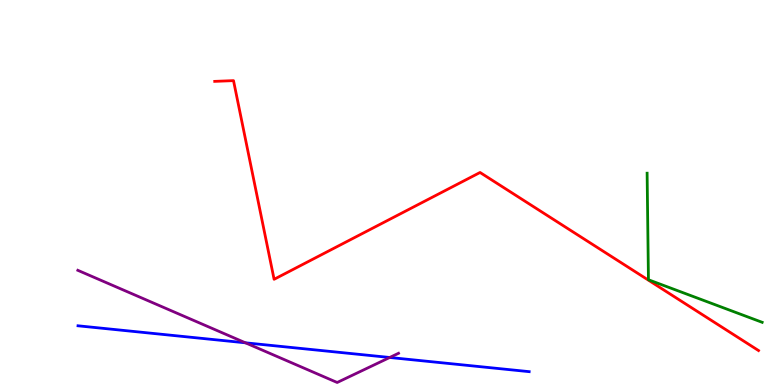[{'lines': ['blue', 'red'], 'intersections': []}, {'lines': ['green', 'red'], 'intersections': []}, {'lines': ['purple', 'red'], 'intersections': []}, {'lines': ['blue', 'green'], 'intersections': []}, {'lines': ['blue', 'purple'], 'intersections': [{'x': 3.17, 'y': 1.1}, {'x': 5.03, 'y': 0.715}]}, {'lines': ['green', 'purple'], 'intersections': []}]